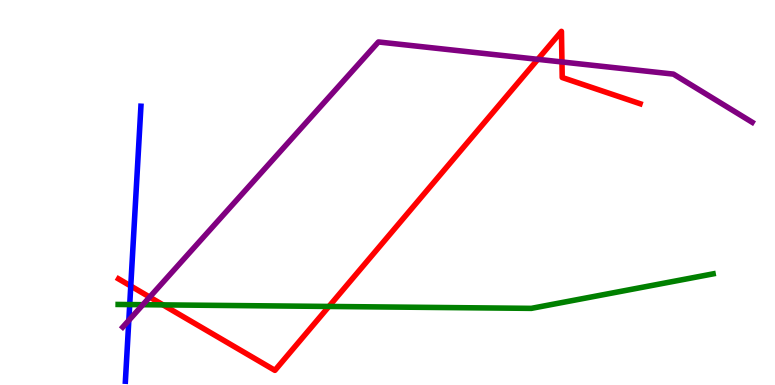[{'lines': ['blue', 'red'], 'intersections': [{'x': 1.69, 'y': 2.57}]}, {'lines': ['green', 'red'], 'intersections': [{'x': 2.1, 'y': 2.08}, {'x': 4.24, 'y': 2.04}]}, {'lines': ['purple', 'red'], 'intersections': [{'x': 1.93, 'y': 2.28}, {'x': 6.94, 'y': 8.46}, {'x': 7.25, 'y': 8.39}]}, {'lines': ['blue', 'green'], 'intersections': [{'x': 1.67, 'y': 2.09}]}, {'lines': ['blue', 'purple'], 'intersections': [{'x': 1.66, 'y': 1.68}]}, {'lines': ['green', 'purple'], 'intersections': [{'x': 1.84, 'y': 2.09}]}]